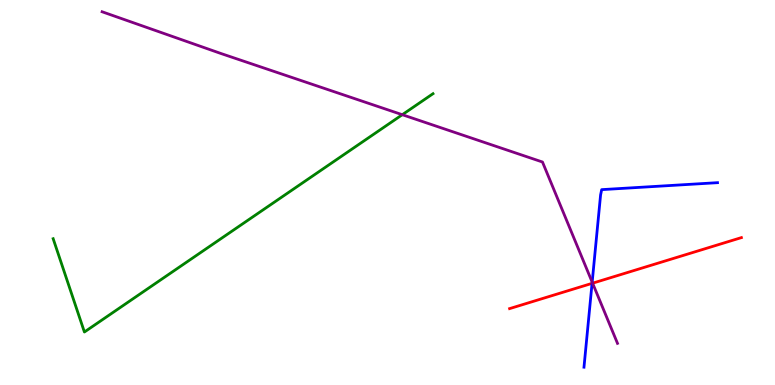[{'lines': ['blue', 'red'], 'intersections': [{'x': 7.64, 'y': 2.64}]}, {'lines': ['green', 'red'], 'intersections': []}, {'lines': ['purple', 'red'], 'intersections': [{'x': 7.65, 'y': 2.64}]}, {'lines': ['blue', 'green'], 'intersections': []}, {'lines': ['blue', 'purple'], 'intersections': [{'x': 7.64, 'y': 2.67}]}, {'lines': ['green', 'purple'], 'intersections': [{'x': 5.19, 'y': 7.02}]}]